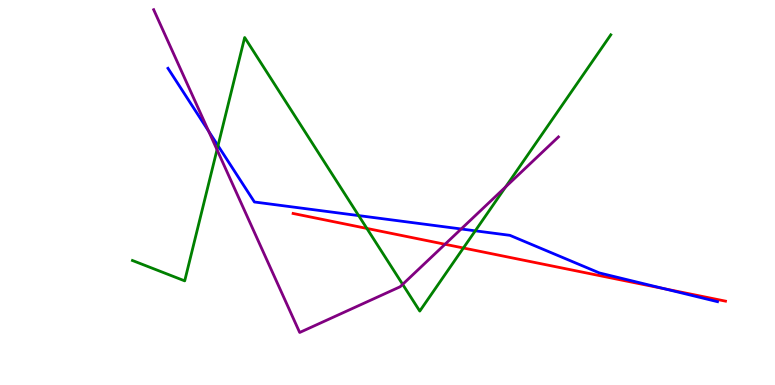[{'lines': ['blue', 'red'], 'intersections': [{'x': 8.57, 'y': 2.5}]}, {'lines': ['green', 'red'], 'intersections': [{'x': 4.73, 'y': 4.07}, {'x': 5.98, 'y': 3.56}]}, {'lines': ['purple', 'red'], 'intersections': [{'x': 5.74, 'y': 3.66}]}, {'lines': ['blue', 'green'], 'intersections': [{'x': 2.81, 'y': 6.22}, {'x': 4.63, 'y': 4.4}, {'x': 6.13, 'y': 4.0}]}, {'lines': ['blue', 'purple'], 'intersections': [{'x': 2.69, 'y': 6.59}, {'x': 5.95, 'y': 4.05}]}, {'lines': ['green', 'purple'], 'intersections': [{'x': 2.8, 'y': 6.11}, {'x': 5.2, 'y': 2.61}, {'x': 6.52, 'y': 5.15}]}]